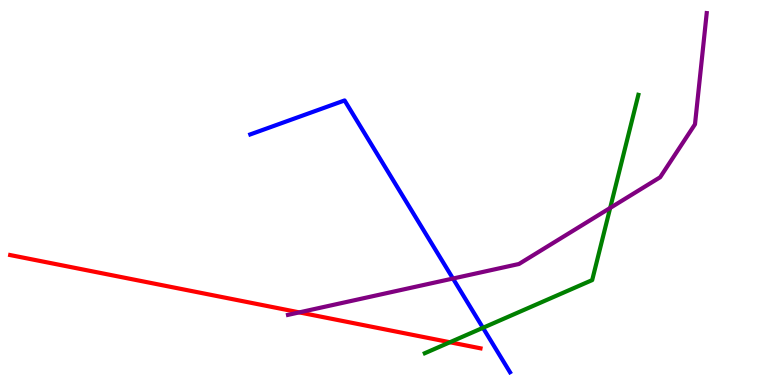[{'lines': ['blue', 'red'], 'intersections': []}, {'lines': ['green', 'red'], 'intersections': [{'x': 5.81, 'y': 1.11}]}, {'lines': ['purple', 'red'], 'intersections': [{'x': 3.86, 'y': 1.89}]}, {'lines': ['blue', 'green'], 'intersections': [{'x': 6.23, 'y': 1.49}]}, {'lines': ['blue', 'purple'], 'intersections': [{'x': 5.84, 'y': 2.77}]}, {'lines': ['green', 'purple'], 'intersections': [{'x': 7.87, 'y': 4.6}]}]